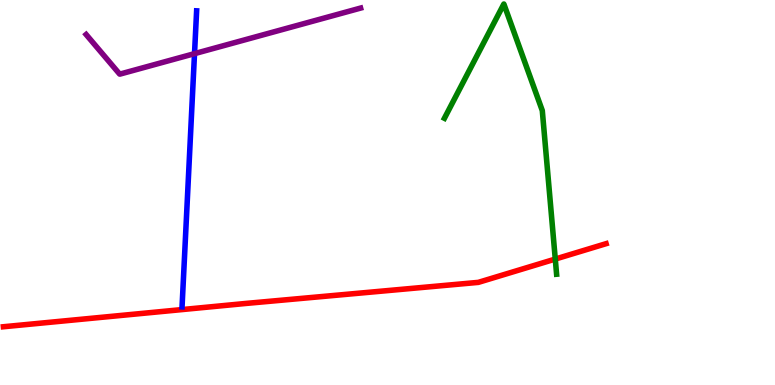[{'lines': ['blue', 'red'], 'intersections': []}, {'lines': ['green', 'red'], 'intersections': [{'x': 7.16, 'y': 3.27}]}, {'lines': ['purple', 'red'], 'intersections': []}, {'lines': ['blue', 'green'], 'intersections': []}, {'lines': ['blue', 'purple'], 'intersections': [{'x': 2.51, 'y': 8.61}]}, {'lines': ['green', 'purple'], 'intersections': []}]